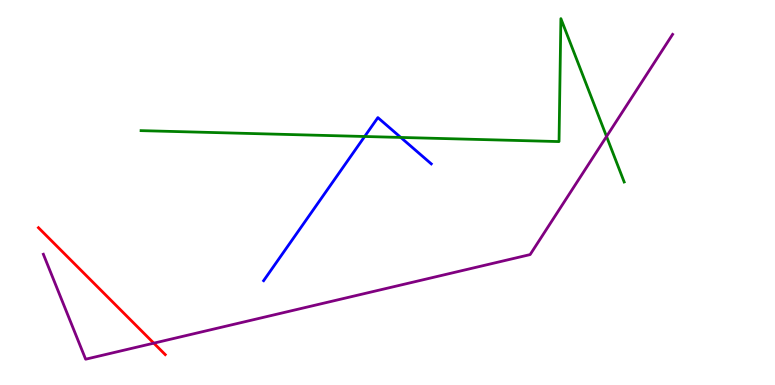[{'lines': ['blue', 'red'], 'intersections': []}, {'lines': ['green', 'red'], 'intersections': []}, {'lines': ['purple', 'red'], 'intersections': [{'x': 1.98, 'y': 1.09}]}, {'lines': ['blue', 'green'], 'intersections': [{'x': 4.71, 'y': 6.45}, {'x': 5.17, 'y': 6.43}]}, {'lines': ['blue', 'purple'], 'intersections': []}, {'lines': ['green', 'purple'], 'intersections': [{'x': 7.83, 'y': 6.46}]}]